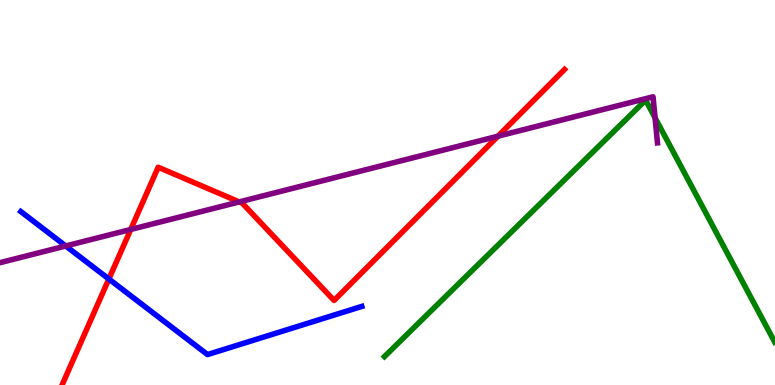[{'lines': ['blue', 'red'], 'intersections': [{'x': 1.4, 'y': 2.75}]}, {'lines': ['green', 'red'], 'intersections': []}, {'lines': ['purple', 'red'], 'intersections': [{'x': 1.69, 'y': 4.04}, {'x': 3.09, 'y': 4.76}, {'x': 6.43, 'y': 6.46}]}, {'lines': ['blue', 'green'], 'intersections': []}, {'lines': ['blue', 'purple'], 'intersections': [{'x': 0.848, 'y': 3.61}]}, {'lines': ['green', 'purple'], 'intersections': [{'x': 8.45, 'y': 6.94}]}]